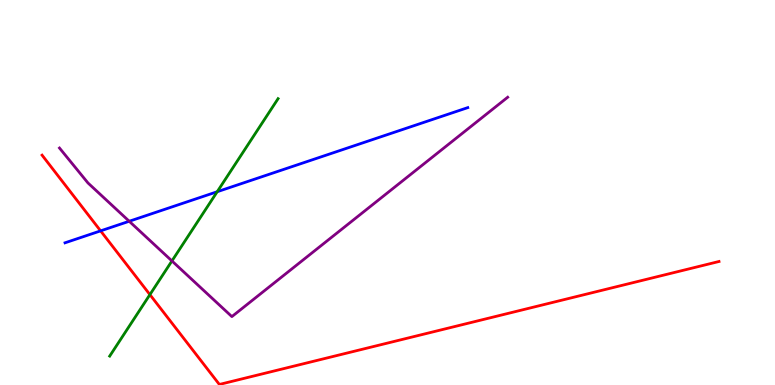[{'lines': ['blue', 'red'], 'intersections': [{'x': 1.3, 'y': 4.0}]}, {'lines': ['green', 'red'], 'intersections': [{'x': 1.93, 'y': 2.35}]}, {'lines': ['purple', 'red'], 'intersections': []}, {'lines': ['blue', 'green'], 'intersections': [{'x': 2.8, 'y': 5.02}]}, {'lines': ['blue', 'purple'], 'intersections': [{'x': 1.67, 'y': 4.25}]}, {'lines': ['green', 'purple'], 'intersections': [{'x': 2.22, 'y': 3.22}]}]